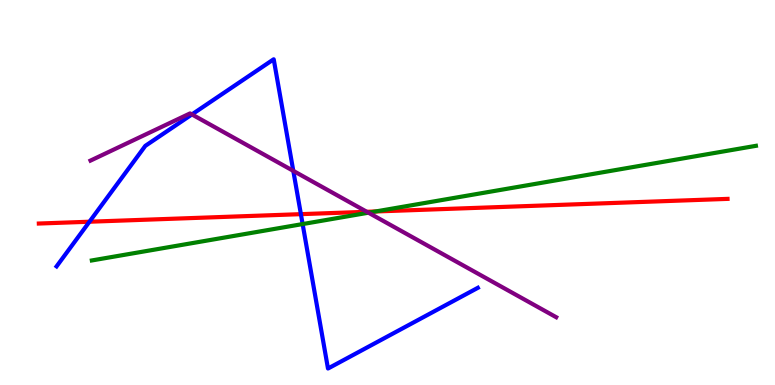[{'lines': ['blue', 'red'], 'intersections': [{'x': 1.15, 'y': 4.24}, {'x': 3.88, 'y': 4.44}]}, {'lines': ['green', 'red'], 'intersections': [{'x': 4.85, 'y': 4.51}]}, {'lines': ['purple', 'red'], 'intersections': [{'x': 4.73, 'y': 4.5}]}, {'lines': ['blue', 'green'], 'intersections': [{'x': 3.9, 'y': 4.18}]}, {'lines': ['blue', 'purple'], 'intersections': [{'x': 2.48, 'y': 7.03}, {'x': 3.78, 'y': 5.56}]}, {'lines': ['green', 'purple'], 'intersections': [{'x': 4.75, 'y': 4.48}]}]